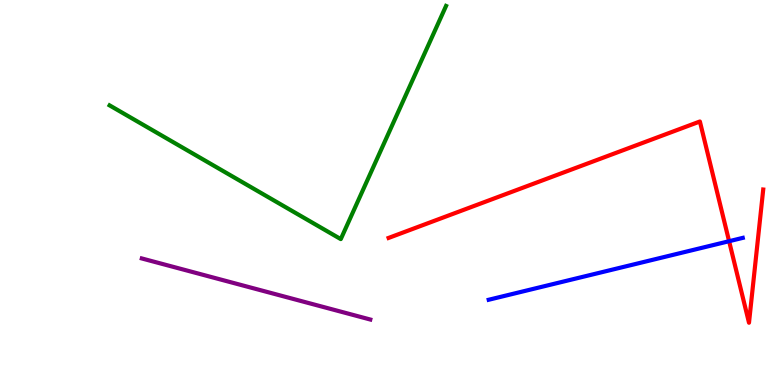[{'lines': ['blue', 'red'], 'intersections': [{'x': 9.41, 'y': 3.73}]}, {'lines': ['green', 'red'], 'intersections': []}, {'lines': ['purple', 'red'], 'intersections': []}, {'lines': ['blue', 'green'], 'intersections': []}, {'lines': ['blue', 'purple'], 'intersections': []}, {'lines': ['green', 'purple'], 'intersections': []}]